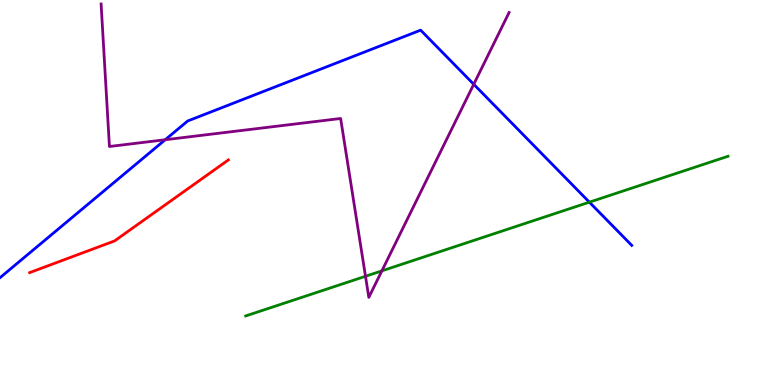[{'lines': ['blue', 'red'], 'intersections': []}, {'lines': ['green', 'red'], 'intersections': []}, {'lines': ['purple', 'red'], 'intersections': []}, {'lines': ['blue', 'green'], 'intersections': [{'x': 7.6, 'y': 4.75}]}, {'lines': ['blue', 'purple'], 'intersections': [{'x': 2.13, 'y': 6.37}, {'x': 6.11, 'y': 7.81}]}, {'lines': ['green', 'purple'], 'intersections': [{'x': 4.72, 'y': 2.82}, {'x': 4.93, 'y': 2.96}]}]